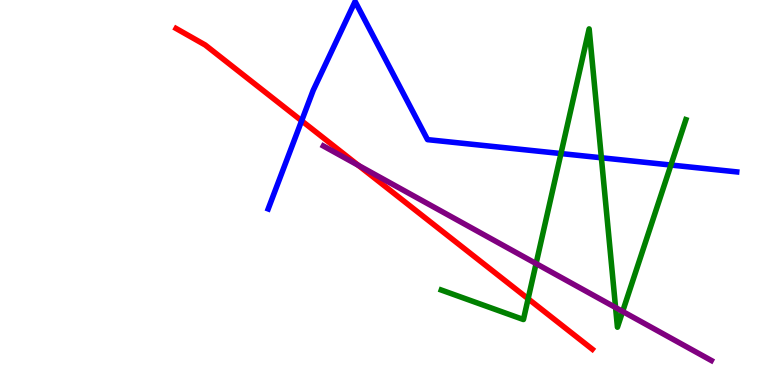[{'lines': ['blue', 'red'], 'intersections': [{'x': 3.89, 'y': 6.86}]}, {'lines': ['green', 'red'], 'intersections': [{'x': 6.81, 'y': 2.24}]}, {'lines': ['purple', 'red'], 'intersections': [{'x': 4.62, 'y': 5.71}]}, {'lines': ['blue', 'green'], 'intersections': [{'x': 7.24, 'y': 6.01}, {'x': 7.76, 'y': 5.9}, {'x': 8.66, 'y': 5.71}]}, {'lines': ['blue', 'purple'], 'intersections': []}, {'lines': ['green', 'purple'], 'intersections': [{'x': 6.92, 'y': 3.15}, {'x': 7.94, 'y': 2.01}, {'x': 8.03, 'y': 1.91}]}]